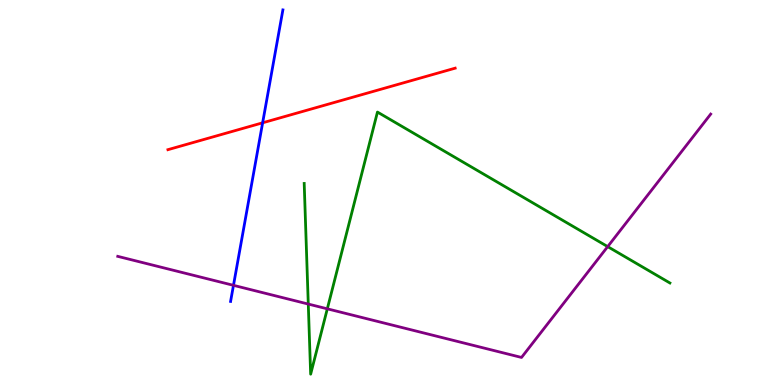[{'lines': ['blue', 'red'], 'intersections': [{'x': 3.39, 'y': 6.81}]}, {'lines': ['green', 'red'], 'intersections': []}, {'lines': ['purple', 'red'], 'intersections': []}, {'lines': ['blue', 'green'], 'intersections': []}, {'lines': ['blue', 'purple'], 'intersections': [{'x': 3.01, 'y': 2.59}]}, {'lines': ['green', 'purple'], 'intersections': [{'x': 3.98, 'y': 2.1}, {'x': 4.22, 'y': 1.98}, {'x': 7.84, 'y': 3.59}]}]